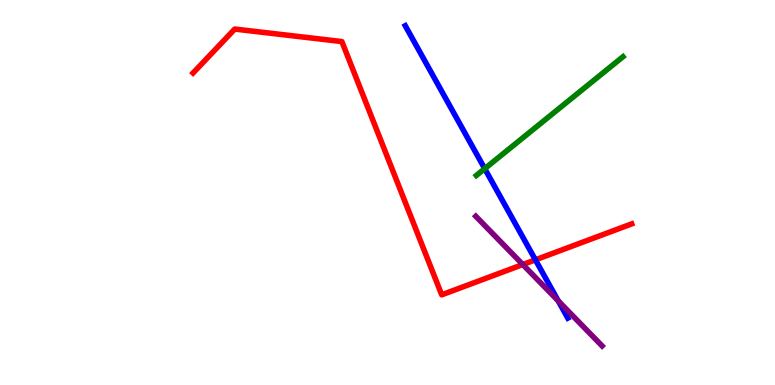[{'lines': ['blue', 'red'], 'intersections': [{'x': 6.91, 'y': 3.25}]}, {'lines': ['green', 'red'], 'intersections': []}, {'lines': ['purple', 'red'], 'intersections': [{'x': 6.75, 'y': 3.13}]}, {'lines': ['blue', 'green'], 'intersections': [{'x': 6.25, 'y': 5.62}]}, {'lines': ['blue', 'purple'], 'intersections': [{'x': 7.2, 'y': 2.18}]}, {'lines': ['green', 'purple'], 'intersections': []}]